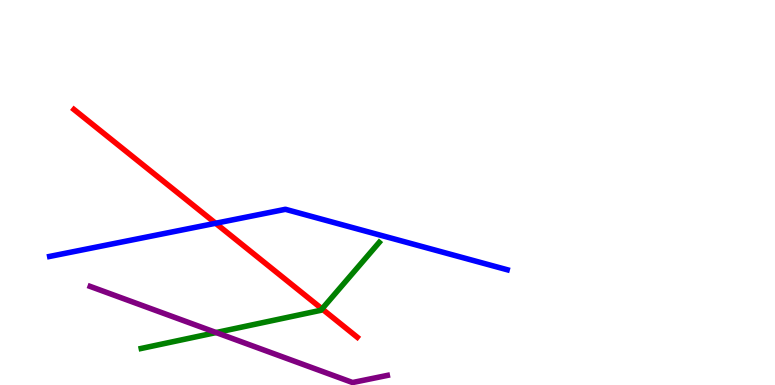[{'lines': ['blue', 'red'], 'intersections': [{'x': 2.78, 'y': 4.2}]}, {'lines': ['green', 'red'], 'intersections': [{'x': 4.16, 'y': 1.98}]}, {'lines': ['purple', 'red'], 'intersections': []}, {'lines': ['blue', 'green'], 'intersections': []}, {'lines': ['blue', 'purple'], 'intersections': []}, {'lines': ['green', 'purple'], 'intersections': [{'x': 2.79, 'y': 1.36}]}]